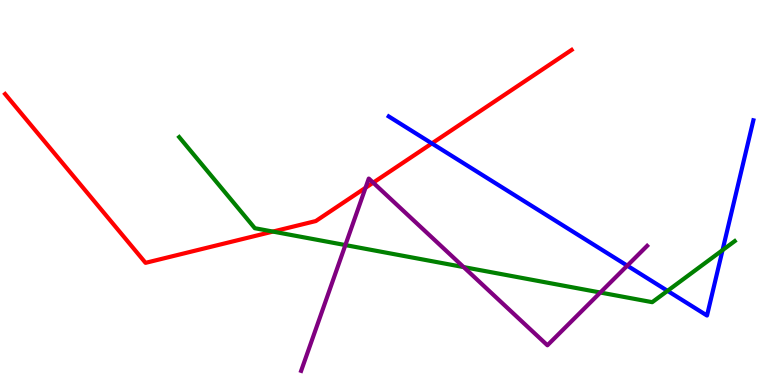[{'lines': ['blue', 'red'], 'intersections': [{'x': 5.57, 'y': 6.27}]}, {'lines': ['green', 'red'], 'intersections': [{'x': 3.52, 'y': 3.98}]}, {'lines': ['purple', 'red'], 'intersections': [{'x': 4.72, 'y': 5.12}, {'x': 4.82, 'y': 5.26}]}, {'lines': ['blue', 'green'], 'intersections': [{'x': 8.61, 'y': 2.45}, {'x': 9.32, 'y': 3.5}]}, {'lines': ['blue', 'purple'], 'intersections': [{'x': 8.09, 'y': 3.1}]}, {'lines': ['green', 'purple'], 'intersections': [{'x': 4.46, 'y': 3.63}, {'x': 5.98, 'y': 3.06}, {'x': 7.75, 'y': 2.4}]}]